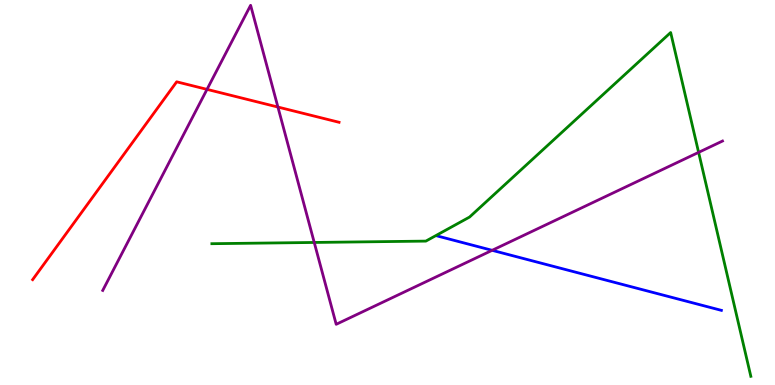[{'lines': ['blue', 'red'], 'intersections': []}, {'lines': ['green', 'red'], 'intersections': []}, {'lines': ['purple', 'red'], 'intersections': [{'x': 2.67, 'y': 7.68}, {'x': 3.59, 'y': 7.22}]}, {'lines': ['blue', 'green'], 'intersections': []}, {'lines': ['blue', 'purple'], 'intersections': [{'x': 6.35, 'y': 3.5}]}, {'lines': ['green', 'purple'], 'intersections': [{'x': 4.05, 'y': 3.7}, {'x': 9.01, 'y': 6.04}]}]